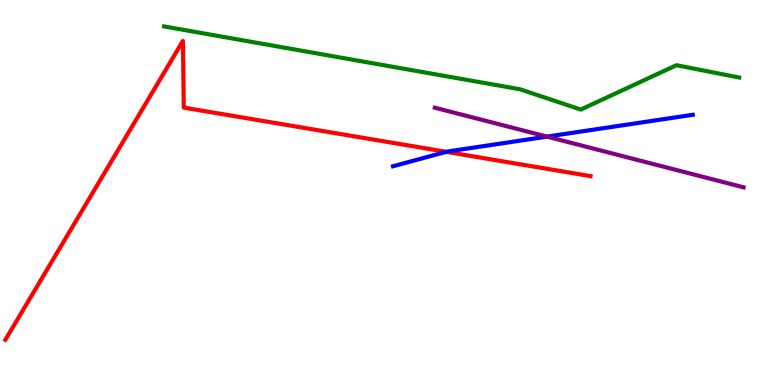[{'lines': ['blue', 'red'], 'intersections': [{'x': 5.76, 'y': 6.06}]}, {'lines': ['green', 'red'], 'intersections': []}, {'lines': ['purple', 'red'], 'intersections': []}, {'lines': ['blue', 'green'], 'intersections': []}, {'lines': ['blue', 'purple'], 'intersections': [{'x': 7.06, 'y': 6.45}]}, {'lines': ['green', 'purple'], 'intersections': []}]